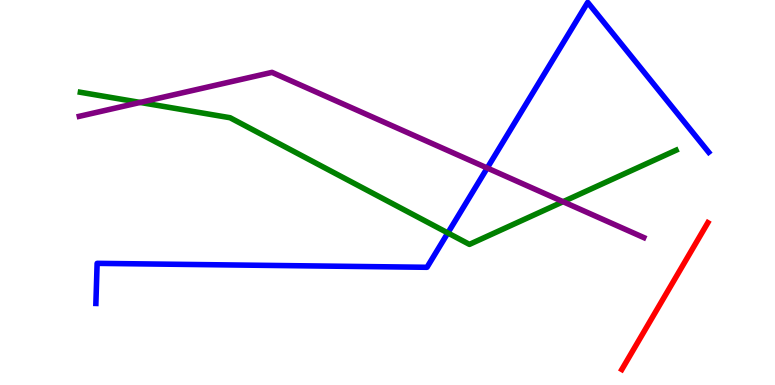[{'lines': ['blue', 'red'], 'intersections': []}, {'lines': ['green', 'red'], 'intersections': []}, {'lines': ['purple', 'red'], 'intersections': []}, {'lines': ['blue', 'green'], 'intersections': [{'x': 5.78, 'y': 3.95}]}, {'lines': ['blue', 'purple'], 'intersections': [{'x': 6.29, 'y': 5.64}]}, {'lines': ['green', 'purple'], 'intersections': [{'x': 1.81, 'y': 7.34}, {'x': 7.27, 'y': 4.76}]}]